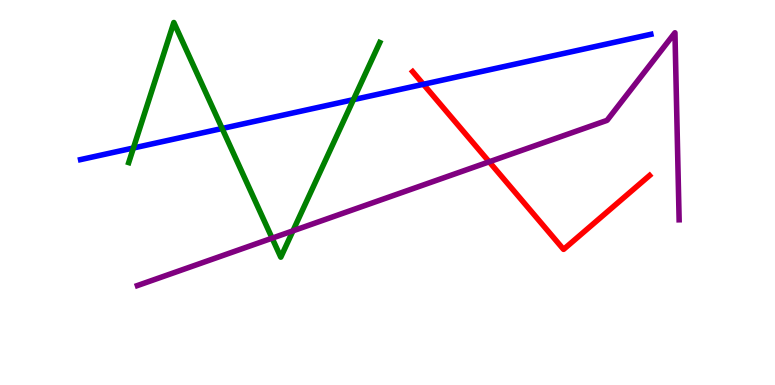[{'lines': ['blue', 'red'], 'intersections': [{'x': 5.46, 'y': 7.81}]}, {'lines': ['green', 'red'], 'intersections': []}, {'lines': ['purple', 'red'], 'intersections': [{'x': 6.31, 'y': 5.8}]}, {'lines': ['blue', 'green'], 'intersections': [{'x': 1.72, 'y': 6.16}, {'x': 2.87, 'y': 6.66}, {'x': 4.56, 'y': 7.41}]}, {'lines': ['blue', 'purple'], 'intersections': []}, {'lines': ['green', 'purple'], 'intersections': [{'x': 3.51, 'y': 3.81}, {'x': 3.78, 'y': 4.0}]}]